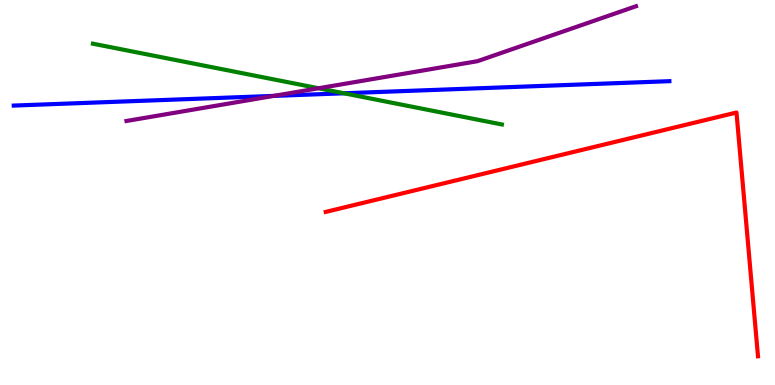[{'lines': ['blue', 'red'], 'intersections': []}, {'lines': ['green', 'red'], 'intersections': []}, {'lines': ['purple', 'red'], 'intersections': []}, {'lines': ['blue', 'green'], 'intersections': [{'x': 4.44, 'y': 7.58}]}, {'lines': ['blue', 'purple'], 'intersections': [{'x': 3.53, 'y': 7.51}]}, {'lines': ['green', 'purple'], 'intersections': [{'x': 4.11, 'y': 7.71}]}]